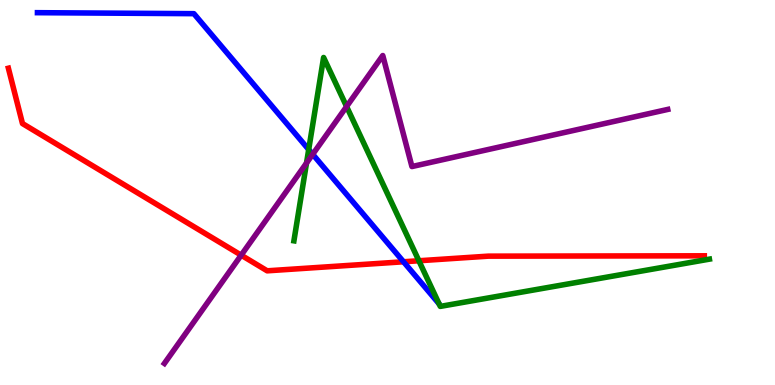[{'lines': ['blue', 'red'], 'intersections': [{'x': 5.21, 'y': 3.2}]}, {'lines': ['green', 'red'], 'intersections': [{'x': 5.4, 'y': 3.23}]}, {'lines': ['purple', 'red'], 'intersections': [{'x': 3.11, 'y': 3.37}]}, {'lines': ['blue', 'green'], 'intersections': [{'x': 3.98, 'y': 6.12}]}, {'lines': ['blue', 'purple'], 'intersections': [{'x': 4.03, 'y': 5.99}]}, {'lines': ['green', 'purple'], 'intersections': [{'x': 3.96, 'y': 5.77}, {'x': 4.47, 'y': 7.23}]}]